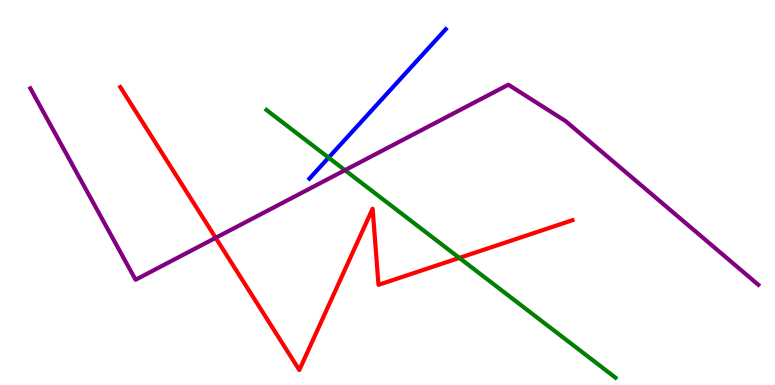[{'lines': ['blue', 'red'], 'intersections': []}, {'lines': ['green', 'red'], 'intersections': [{'x': 5.93, 'y': 3.3}]}, {'lines': ['purple', 'red'], 'intersections': [{'x': 2.78, 'y': 3.82}]}, {'lines': ['blue', 'green'], 'intersections': [{'x': 4.24, 'y': 5.91}]}, {'lines': ['blue', 'purple'], 'intersections': []}, {'lines': ['green', 'purple'], 'intersections': [{'x': 4.45, 'y': 5.58}]}]